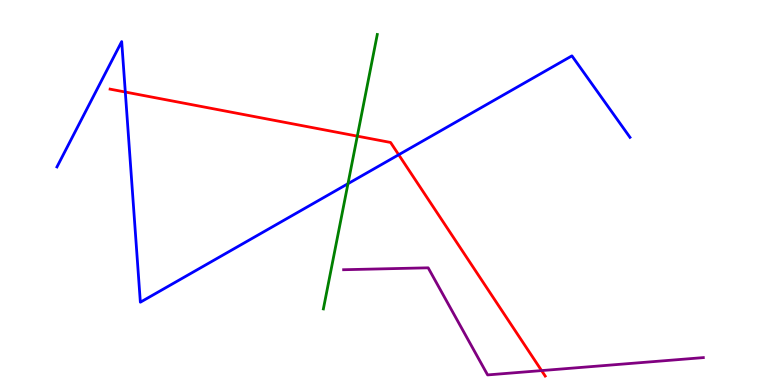[{'lines': ['blue', 'red'], 'intersections': [{'x': 1.62, 'y': 7.61}, {'x': 5.14, 'y': 5.98}]}, {'lines': ['green', 'red'], 'intersections': [{'x': 4.61, 'y': 6.46}]}, {'lines': ['purple', 'red'], 'intersections': [{'x': 6.99, 'y': 0.374}]}, {'lines': ['blue', 'green'], 'intersections': [{'x': 4.49, 'y': 5.23}]}, {'lines': ['blue', 'purple'], 'intersections': []}, {'lines': ['green', 'purple'], 'intersections': []}]